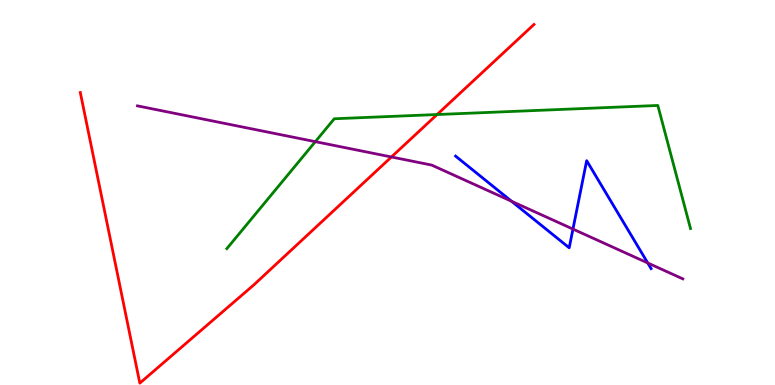[{'lines': ['blue', 'red'], 'intersections': []}, {'lines': ['green', 'red'], 'intersections': [{'x': 5.64, 'y': 7.03}]}, {'lines': ['purple', 'red'], 'intersections': [{'x': 5.05, 'y': 5.92}]}, {'lines': ['blue', 'green'], 'intersections': []}, {'lines': ['blue', 'purple'], 'intersections': [{'x': 6.6, 'y': 4.77}, {'x': 7.39, 'y': 4.05}, {'x': 8.36, 'y': 3.17}]}, {'lines': ['green', 'purple'], 'intersections': [{'x': 4.07, 'y': 6.32}]}]